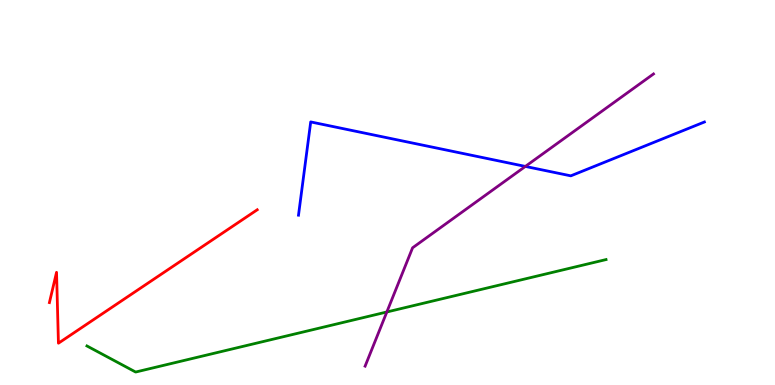[{'lines': ['blue', 'red'], 'intersections': []}, {'lines': ['green', 'red'], 'intersections': []}, {'lines': ['purple', 'red'], 'intersections': []}, {'lines': ['blue', 'green'], 'intersections': []}, {'lines': ['blue', 'purple'], 'intersections': [{'x': 6.78, 'y': 5.68}]}, {'lines': ['green', 'purple'], 'intersections': [{'x': 4.99, 'y': 1.9}]}]